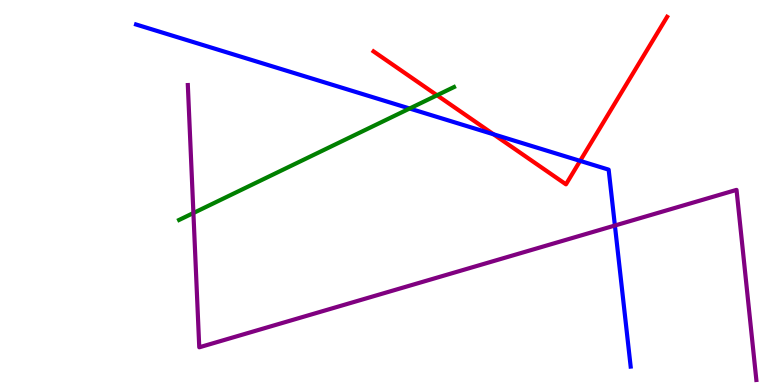[{'lines': ['blue', 'red'], 'intersections': [{'x': 6.37, 'y': 6.51}, {'x': 7.49, 'y': 5.82}]}, {'lines': ['green', 'red'], 'intersections': [{'x': 5.64, 'y': 7.53}]}, {'lines': ['purple', 'red'], 'intersections': []}, {'lines': ['blue', 'green'], 'intersections': [{'x': 5.29, 'y': 7.18}]}, {'lines': ['blue', 'purple'], 'intersections': [{'x': 7.93, 'y': 4.14}]}, {'lines': ['green', 'purple'], 'intersections': [{'x': 2.5, 'y': 4.47}]}]